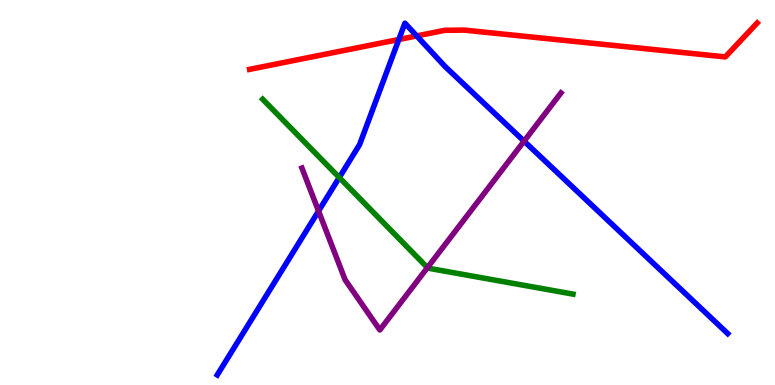[{'lines': ['blue', 'red'], 'intersections': [{'x': 5.15, 'y': 8.97}, {'x': 5.38, 'y': 9.07}]}, {'lines': ['green', 'red'], 'intersections': []}, {'lines': ['purple', 'red'], 'intersections': []}, {'lines': ['blue', 'green'], 'intersections': [{'x': 4.38, 'y': 5.39}]}, {'lines': ['blue', 'purple'], 'intersections': [{'x': 4.11, 'y': 4.52}, {'x': 6.76, 'y': 6.33}]}, {'lines': ['green', 'purple'], 'intersections': [{'x': 5.52, 'y': 3.05}]}]